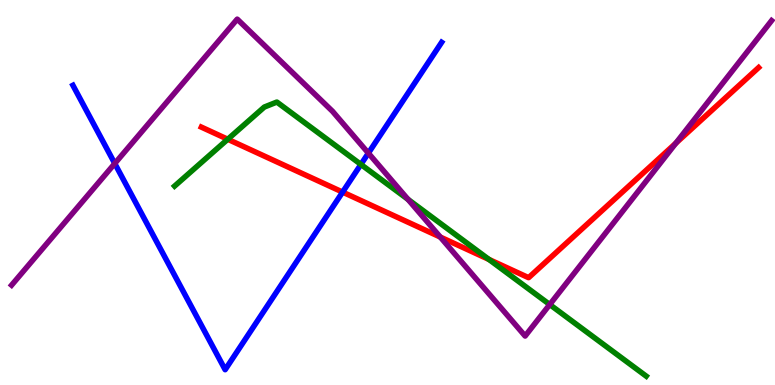[{'lines': ['blue', 'red'], 'intersections': [{'x': 4.42, 'y': 5.01}]}, {'lines': ['green', 'red'], 'intersections': [{'x': 2.94, 'y': 6.38}, {'x': 6.31, 'y': 3.26}]}, {'lines': ['purple', 'red'], 'intersections': [{'x': 5.68, 'y': 3.84}, {'x': 8.72, 'y': 6.28}]}, {'lines': ['blue', 'green'], 'intersections': [{'x': 4.66, 'y': 5.73}]}, {'lines': ['blue', 'purple'], 'intersections': [{'x': 1.48, 'y': 5.75}, {'x': 4.75, 'y': 6.02}]}, {'lines': ['green', 'purple'], 'intersections': [{'x': 5.26, 'y': 4.82}, {'x': 7.09, 'y': 2.09}]}]